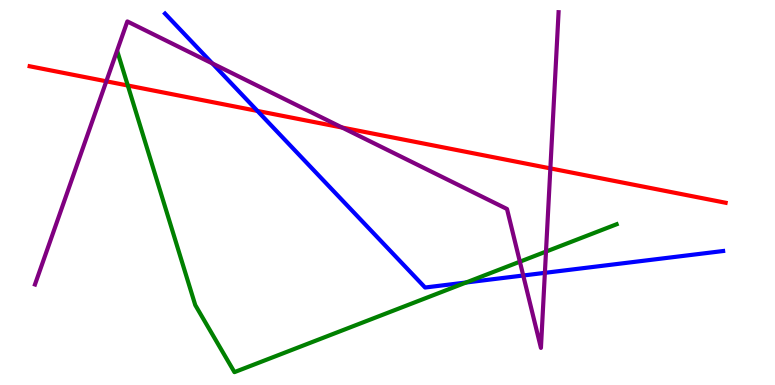[{'lines': ['blue', 'red'], 'intersections': [{'x': 3.32, 'y': 7.12}]}, {'lines': ['green', 'red'], 'intersections': [{'x': 1.65, 'y': 7.78}]}, {'lines': ['purple', 'red'], 'intersections': [{'x': 1.37, 'y': 7.89}, {'x': 4.41, 'y': 6.69}, {'x': 7.1, 'y': 5.63}]}, {'lines': ['blue', 'green'], 'intersections': [{'x': 6.01, 'y': 2.66}]}, {'lines': ['blue', 'purple'], 'intersections': [{'x': 2.74, 'y': 8.35}, {'x': 6.75, 'y': 2.84}, {'x': 7.03, 'y': 2.91}]}, {'lines': ['green', 'purple'], 'intersections': [{'x': 6.71, 'y': 3.2}, {'x': 7.05, 'y': 3.47}]}]